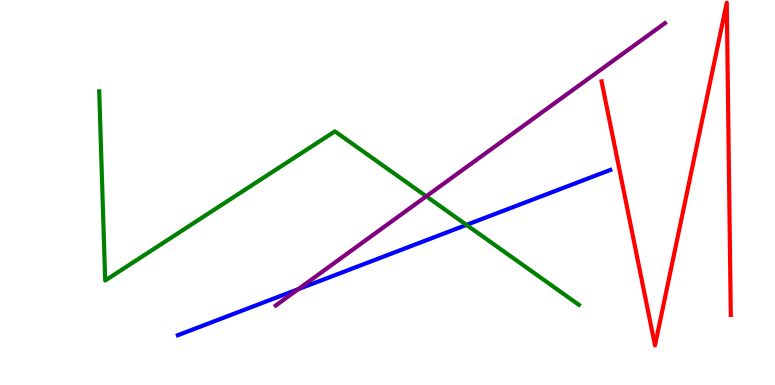[{'lines': ['blue', 'red'], 'intersections': []}, {'lines': ['green', 'red'], 'intersections': []}, {'lines': ['purple', 'red'], 'intersections': []}, {'lines': ['blue', 'green'], 'intersections': [{'x': 6.02, 'y': 4.16}]}, {'lines': ['blue', 'purple'], 'intersections': [{'x': 3.85, 'y': 2.49}]}, {'lines': ['green', 'purple'], 'intersections': [{'x': 5.5, 'y': 4.9}]}]